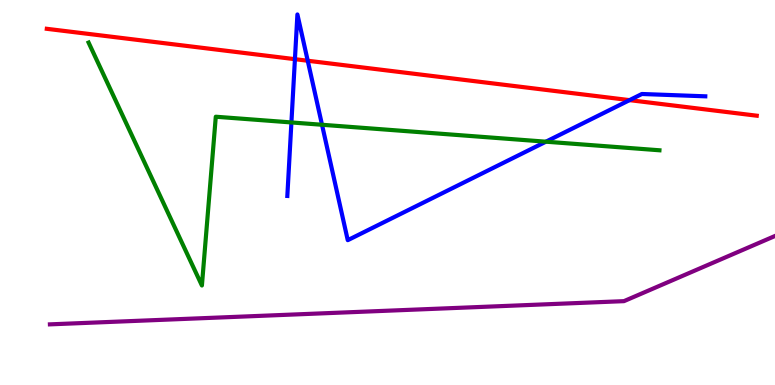[{'lines': ['blue', 'red'], 'intersections': [{'x': 3.81, 'y': 8.46}, {'x': 3.97, 'y': 8.42}, {'x': 8.12, 'y': 7.4}]}, {'lines': ['green', 'red'], 'intersections': []}, {'lines': ['purple', 'red'], 'intersections': []}, {'lines': ['blue', 'green'], 'intersections': [{'x': 3.76, 'y': 6.82}, {'x': 4.16, 'y': 6.76}, {'x': 7.04, 'y': 6.32}]}, {'lines': ['blue', 'purple'], 'intersections': []}, {'lines': ['green', 'purple'], 'intersections': []}]